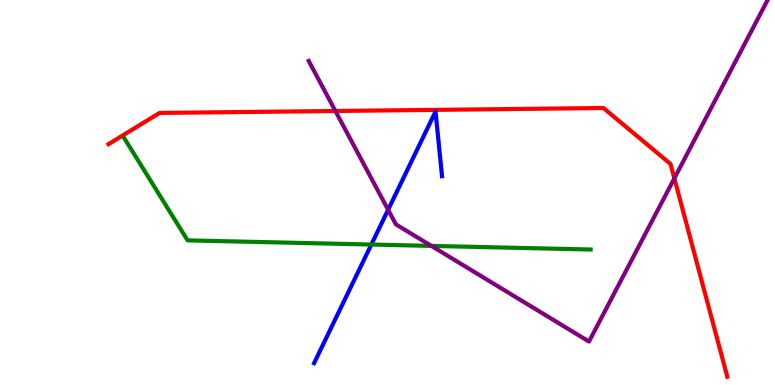[{'lines': ['blue', 'red'], 'intersections': []}, {'lines': ['green', 'red'], 'intersections': []}, {'lines': ['purple', 'red'], 'intersections': [{'x': 4.33, 'y': 7.12}, {'x': 8.7, 'y': 5.37}]}, {'lines': ['blue', 'green'], 'intersections': [{'x': 4.79, 'y': 3.65}]}, {'lines': ['blue', 'purple'], 'intersections': [{'x': 5.01, 'y': 4.55}]}, {'lines': ['green', 'purple'], 'intersections': [{'x': 5.57, 'y': 3.61}]}]